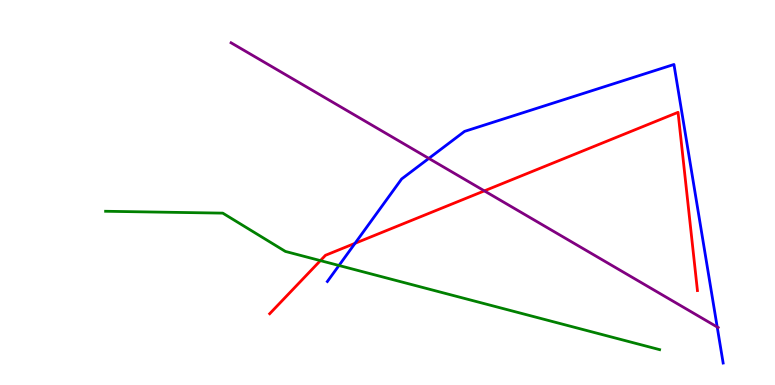[{'lines': ['blue', 'red'], 'intersections': [{'x': 4.58, 'y': 3.68}]}, {'lines': ['green', 'red'], 'intersections': [{'x': 4.13, 'y': 3.23}]}, {'lines': ['purple', 'red'], 'intersections': [{'x': 6.25, 'y': 5.04}]}, {'lines': ['blue', 'green'], 'intersections': [{'x': 4.37, 'y': 3.1}]}, {'lines': ['blue', 'purple'], 'intersections': [{'x': 5.53, 'y': 5.89}, {'x': 9.25, 'y': 1.51}]}, {'lines': ['green', 'purple'], 'intersections': []}]